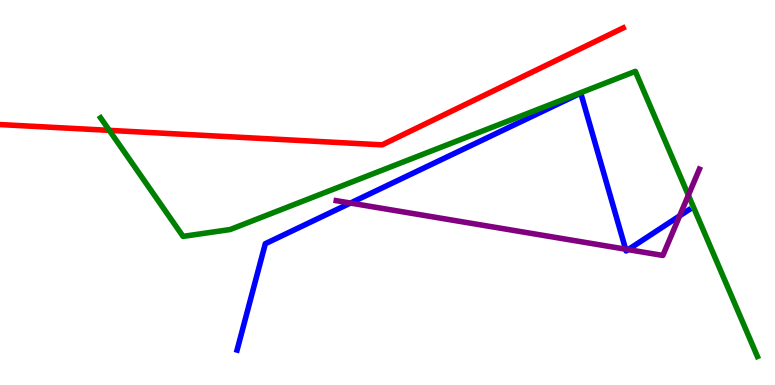[{'lines': ['blue', 'red'], 'intersections': []}, {'lines': ['green', 'red'], 'intersections': [{'x': 1.41, 'y': 6.61}]}, {'lines': ['purple', 'red'], 'intersections': []}, {'lines': ['blue', 'green'], 'intersections': []}, {'lines': ['blue', 'purple'], 'intersections': [{'x': 4.52, 'y': 4.73}, {'x': 8.07, 'y': 3.53}, {'x': 8.11, 'y': 3.52}, {'x': 8.77, 'y': 4.39}]}, {'lines': ['green', 'purple'], 'intersections': [{'x': 8.88, 'y': 4.93}]}]